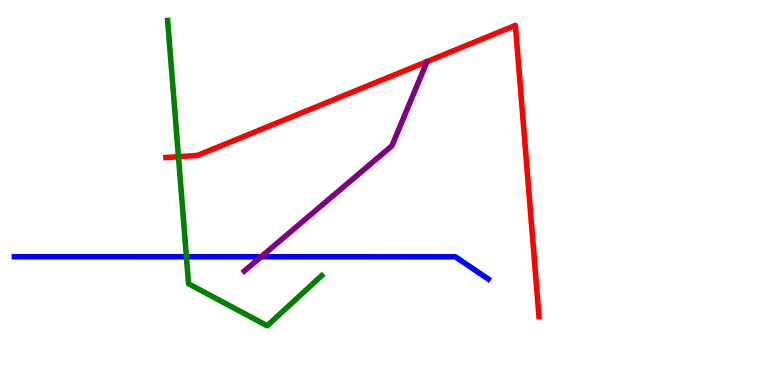[{'lines': ['blue', 'red'], 'intersections': []}, {'lines': ['green', 'red'], 'intersections': [{'x': 2.3, 'y': 5.93}]}, {'lines': ['purple', 'red'], 'intersections': []}, {'lines': ['blue', 'green'], 'intersections': [{'x': 2.41, 'y': 3.33}]}, {'lines': ['blue', 'purple'], 'intersections': [{'x': 3.37, 'y': 3.33}]}, {'lines': ['green', 'purple'], 'intersections': []}]